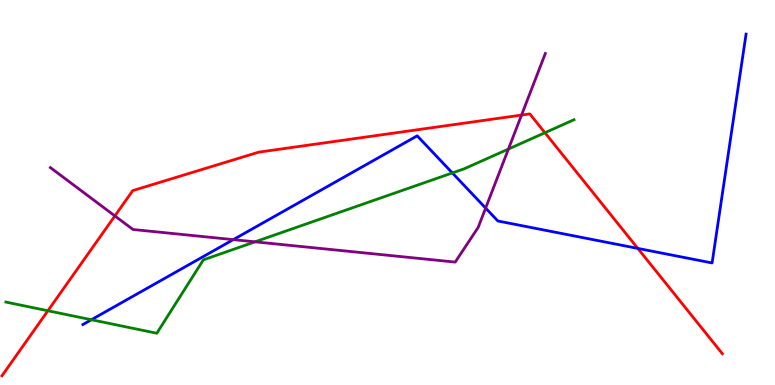[{'lines': ['blue', 'red'], 'intersections': [{'x': 8.23, 'y': 3.55}]}, {'lines': ['green', 'red'], 'intersections': [{'x': 0.618, 'y': 1.93}, {'x': 7.03, 'y': 6.55}]}, {'lines': ['purple', 'red'], 'intersections': [{'x': 1.48, 'y': 4.39}, {'x': 6.73, 'y': 7.01}]}, {'lines': ['blue', 'green'], 'intersections': [{'x': 1.18, 'y': 1.7}, {'x': 5.84, 'y': 5.51}]}, {'lines': ['blue', 'purple'], 'intersections': [{'x': 3.01, 'y': 3.78}, {'x': 6.27, 'y': 4.6}]}, {'lines': ['green', 'purple'], 'intersections': [{'x': 3.29, 'y': 3.72}, {'x': 6.56, 'y': 6.13}]}]